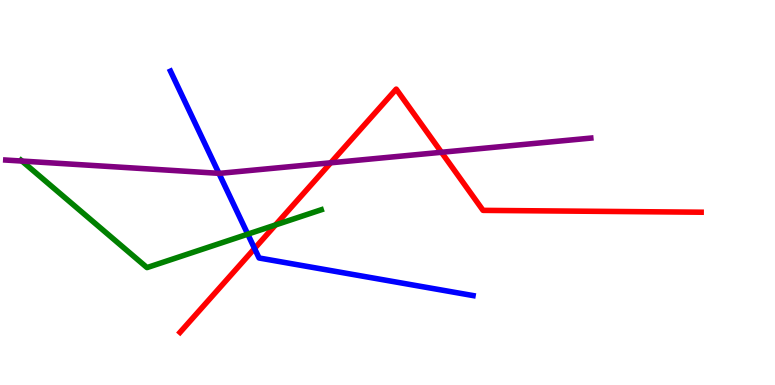[{'lines': ['blue', 'red'], 'intersections': [{'x': 3.28, 'y': 3.55}]}, {'lines': ['green', 'red'], 'intersections': [{'x': 3.55, 'y': 4.16}]}, {'lines': ['purple', 'red'], 'intersections': [{'x': 4.27, 'y': 5.77}, {'x': 5.7, 'y': 6.04}]}, {'lines': ['blue', 'green'], 'intersections': [{'x': 3.2, 'y': 3.92}]}, {'lines': ['blue', 'purple'], 'intersections': [{'x': 2.82, 'y': 5.5}]}, {'lines': ['green', 'purple'], 'intersections': [{'x': 0.283, 'y': 5.82}]}]